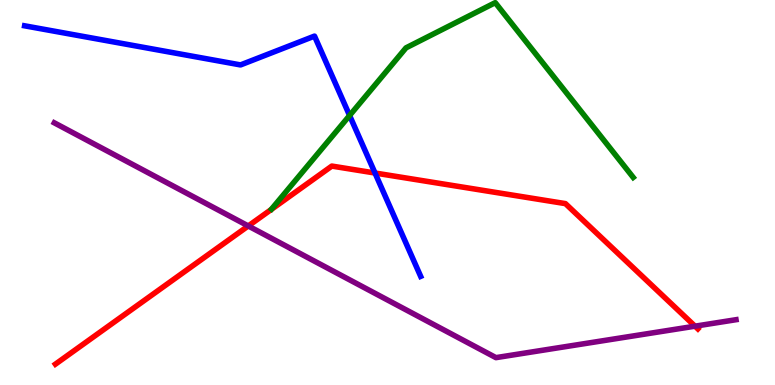[{'lines': ['blue', 'red'], 'intersections': [{'x': 4.84, 'y': 5.51}]}, {'lines': ['green', 'red'], 'intersections': []}, {'lines': ['purple', 'red'], 'intersections': [{'x': 3.2, 'y': 4.13}, {'x': 8.97, 'y': 1.53}]}, {'lines': ['blue', 'green'], 'intersections': [{'x': 4.51, 'y': 7.0}]}, {'lines': ['blue', 'purple'], 'intersections': []}, {'lines': ['green', 'purple'], 'intersections': []}]